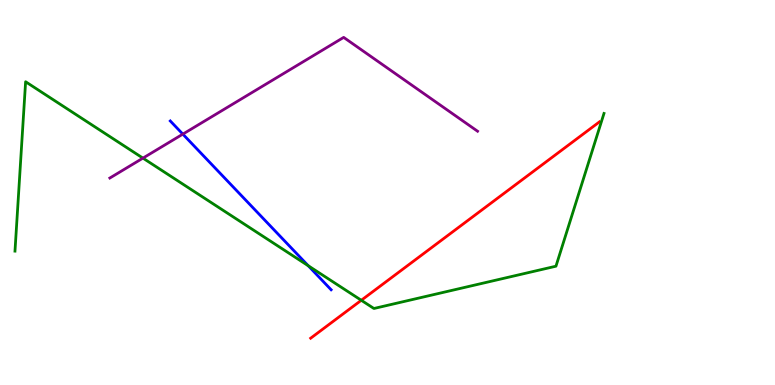[{'lines': ['blue', 'red'], 'intersections': []}, {'lines': ['green', 'red'], 'intersections': [{'x': 4.66, 'y': 2.2}]}, {'lines': ['purple', 'red'], 'intersections': []}, {'lines': ['blue', 'green'], 'intersections': [{'x': 3.98, 'y': 3.1}]}, {'lines': ['blue', 'purple'], 'intersections': [{'x': 2.36, 'y': 6.52}]}, {'lines': ['green', 'purple'], 'intersections': [{'x': 1.84, 'y': 5.89}]}]